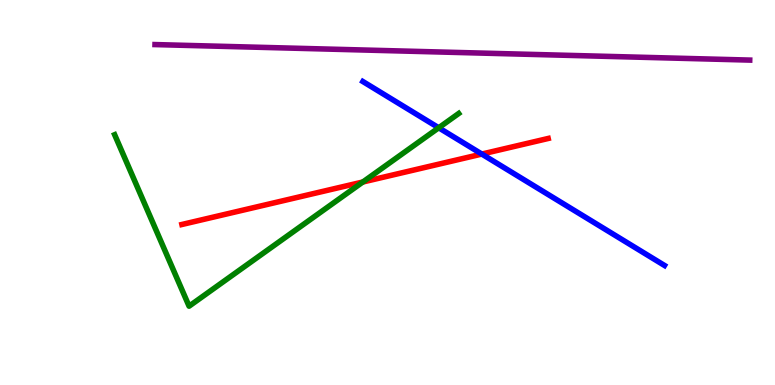[{'lines': ['blue', 'red'], 'intersections': [{'x': 6.22, 'y': 6.0}]}, {'lines': ['green', 'red'], 'intersections': [{'x': 4.68, 'y': 5.27}]}, {'lines': ['purple', 'red'], 'intersections': []}, {'lines': ['blue', 'green'], 'intersections': [{'x': 5.66, 'y': 6.68}]}, {'lines': ['blue', 'purple'], 'intersections': []}, {'lines': ['green', 'purple'], 'intersections': []}]